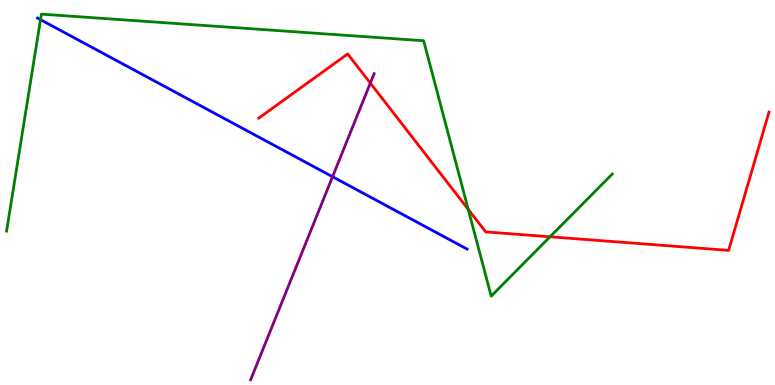[{'lines': ['blue', 'red'], 'intersections': []}, {'lines': ['green', 'red'], 'intersections': [{'x': 6.04, 'y': 4.56}, {'x': 7.1, 'y': 3.85}]}, {'lines': ['purple', 'red'], 'intersections': [{'x': 4.78, 'y': 7.84}]}, {'lines': ['blue', 'green'], 'intersections': [{'x': 0.523, 'y': 9.49}]}, {'lines': ['blue', 'purple'], 'intersections': [{'x': 4.29, 'y': 5.41}]}, {'lines': ['green', 'purple'], 'intersections': []}]